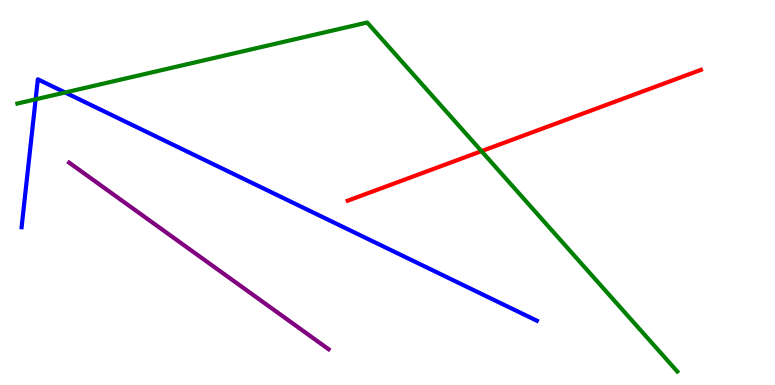[{'lines': ['blue', 'red'], 'intersections': []}, {'lines': ['green', 'red'], 'intersections': [{'x': 6.21, 'y': 6.07}]}, {'lines': ['purple', 'red'], 'intersections': []}, {'lines': ['blue', 'green'], 'intersections': [{'x': 0.46, 'y': 7.42}, {'x': 0.84, 'y': 7.6}]}, {'lines': ['blue', 'purple'], 'intersections': []}, {'lines': ['green', 'purple'], 'intersections': []}]